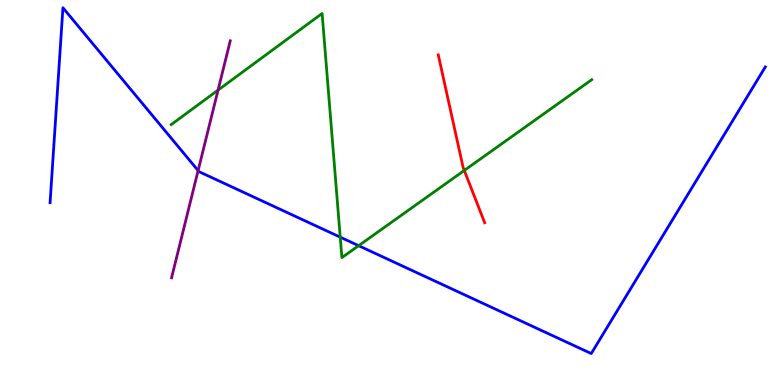[{'lines': ['blue', 'red'], 'intersections': []}, {'lines': ['green', 'red'], 'intersections': [{'x': 5.99, 'y': 5.57}]}, {'lines': ['purple', 'red'], 'intersections': []}, {'lines': ['blue', 'green'], 'intersections': [{'x': 4.39, 'y': 3.84}, {'x': 4.63, 'y': 3.62}]}, {'lines': ['blue', 'purple'], 'intersections': [{'x': 2.56, 'y': 5.57}]}, {'lines': ['green', 'purple'], 'intersections': [{'x': 2.81, 'y': 7.66}]}]